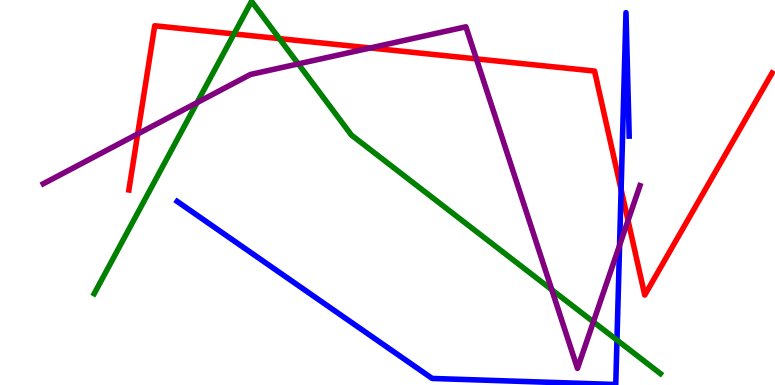[{'lines': ['blue', 'red'], 'intersections': [{'x': 8.01, 'y': 5.08}]}, {'lines': ['green', 'red'], 'intersections': [{'x': 3.02, 'y': 9.12}, {'x': 3.6, 'y': 9.0}]}, {'lines': ['purple', 'red'], 'intersections': [{'x': 1.78, 'y': 6.52}, {'x': 4.78, 'y': 8.75}, {'x': 6.15, 'y': 8.47}, {'x': 8.1, 'y': 4.27}]}, {'lines': ['blue', 'green'], 'intersections': [{'x': 7.96, 'y': 1.17}]}, {'lines': ['blue', 'purple'], 'intersections': [{'x': 7.99, 'y': 3.63}]}, {'lines': ['green', 'purple'], 'intersections': [{'x': 2.54, 'y': 7.33}, {'x': 3.85, 'y': 8.34}, {'x': 7.12, 'y': 2.47}, {'x': 7.66, 'y': 1.64}]}]